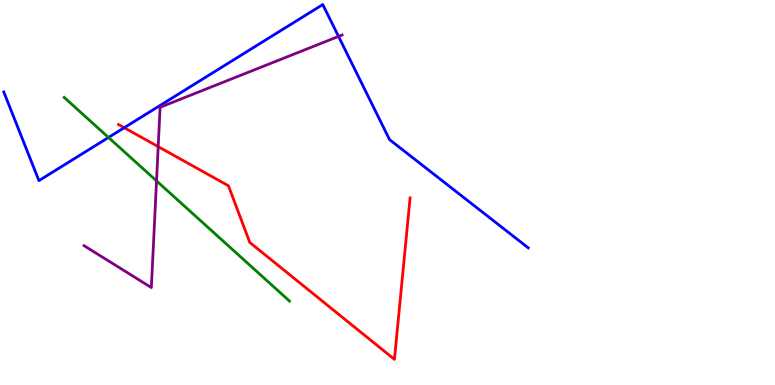[{'lines': ['blue', 'red'], 'intersections': [{'x': 1.6, 'y': 6.68}]}, {'lines': ['green', 'red'], 'intersections': []}, {'lines': ['purple', 'red'], 'intersections': [{'x': 2.04, 'y': 6.19}]}, {'lines': ['blue', 'green'], 'intersections': [{'x': 1.4, 'y': 6.43}]}, {'lines': ['blue', 'purple'], 'intersections': [{'x': 4.37, 'y': 9.05}]}, {'lines': ['green', 'purple'], 'intersections': [{'x': 2.02, 'y': 5.3}]}]